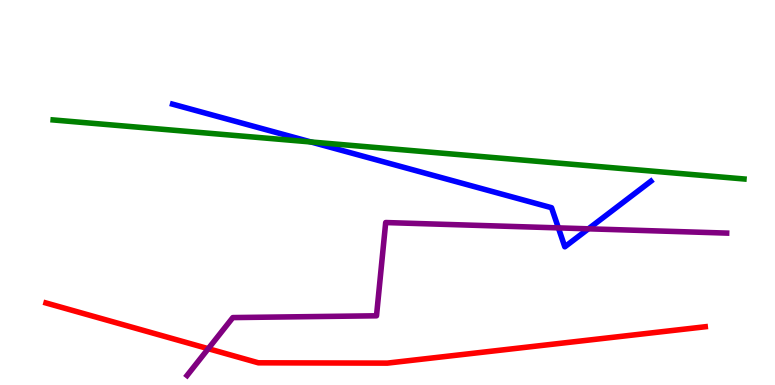[{'lines': ['blue', 'red'], 'intersections': []}, {'lines': ['green', 'red'], 'intersections': []}, {'lines': ['purple', 'red'], 'intersections': [{'x': 2.69, 'y': 0.943}]}, {'lines': ['blue', 'green'], 'intersections': [{'x': 4.01, 'y': 6.31}]}, {'lines': ['blue', 'purple'], 'intersections': [{'x': 7.2, 'y': 4.08}, {'x': 7.59, 'y': 4.06}]}, {'lines': ['green', 'purple'], 'intersections': []}]